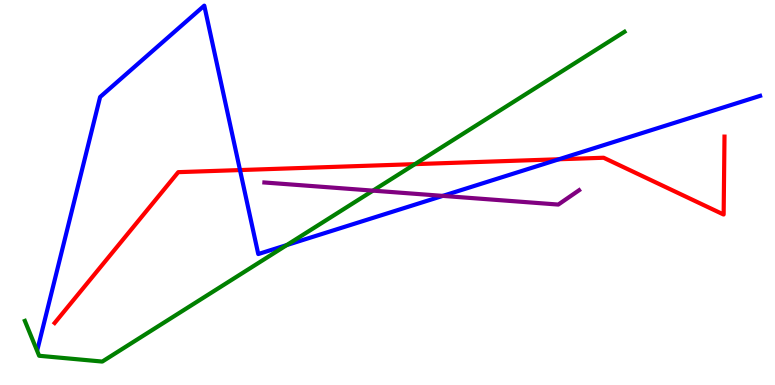[{'lines': ['blue', 'red'], 'intersections': [{'x': 3.1, 'y': 5.58}, {'x': 7.21, 'y': 5.86}]}, {'lines': ['green', 'red'], 'intersections': [{'x': 5.35, 'y': 5.74}]}, {'lines': ['purple', 'red'], 'intersections': []}, {'lines': ['blue', 'green'], 'intersections': [{'x': 3.7, 'y': 3.63}]}, {'lines': ['blue', 'purple'], 'intersections': [{'x': 5.71, 'y': 4.91}]}, {'lines': ['green', 'purple'], 'intersections': [{'x': 4.81, 'y': 5.05}]}]